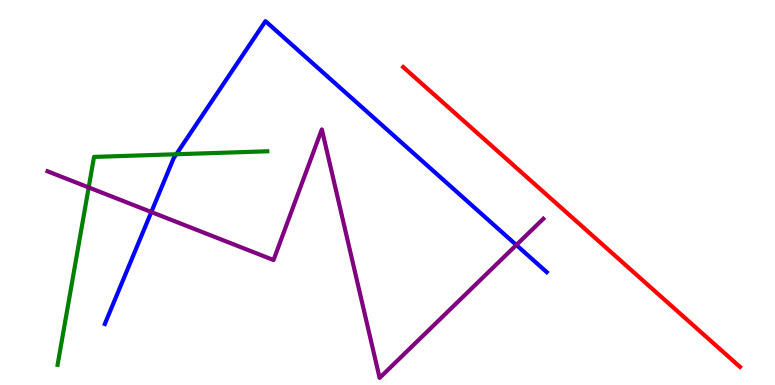[{'lines': ['blue', 'red'], 'intersections': []}, {'lines': ['green', 'red'], 'intersections': []}, {'lines': ['purple', 'red'], 'intersections': []}, {'lines': ['blue', 'green'], 'intersections': [{'x': 2.27, 'y': 5.99}]}, {'lines': ['blue', 'purple'], 'intersections': [{'x': 1.95, 'y': 4.49}, {'x': 6.66, 'y': 3.64}]}, {'lines': ['green', 'purple'], 'intersections': [{'x': 1.14, 'y': 5.13}]}]